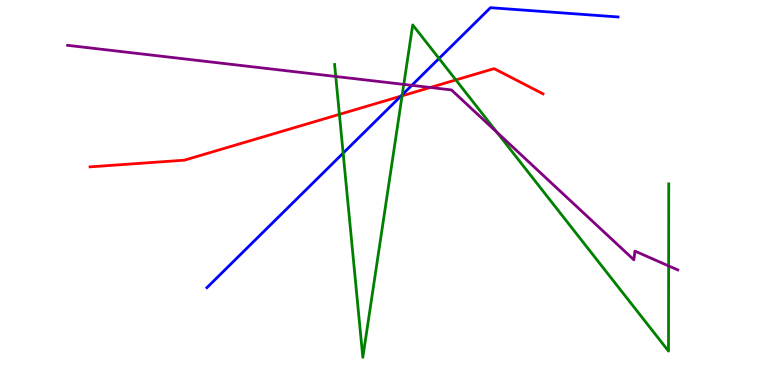[{'lines': ['blue', 'red'], 'intersections': [{'x': 5.17, 'y': 7.5}]}, {'lines': ['green', 'red'], 'intersections': [{'x': 4.38, 'y': 7.03}, {'x': 5.19, 'y': 7.51}, {'x': 5.88, 'y': 7.92}]}, {'lines': ['purple', 'red'], 'intersections': [{'x': 5.55, 'y': 7.73}]}, {'lines': ['blue', 'green'], 'intersections': [{'x': 4.43, 'y': 6.02}, {'x': 5.19, 'y': 7.54}, {'x': 5.67, 'y': 8.48}]}, {'lines': ['blue', 'purple'], 'intersections': [{'x': 5.31, 'y': 7.78}]}, {'lines': ['green', 'purple'], 'intersections': [{'x': 4.33, 'y': 8.01}, {'x': 5.21, 'y': 7.81}, {'x': 6.41, 'y': 6.57}, {'x': 8.63, 'y': 3.09}]}]